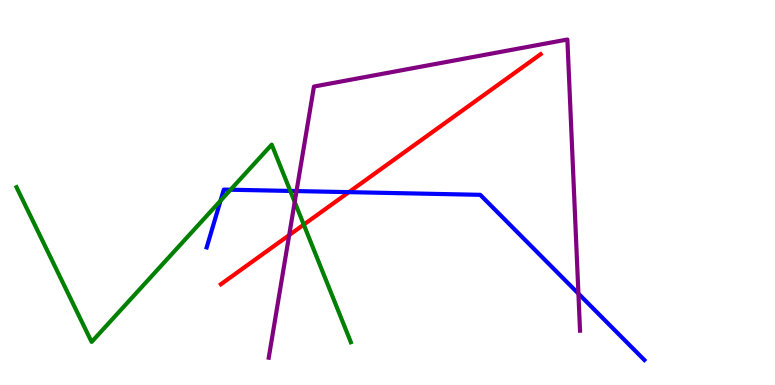[{'lines': ['blue', 'red'], 'intersections': [{'x': 4.5, 'y': 5.01}]}, {'lines': ['green', 'red'], 'intersections': [{'x': 3.92, 'y': 4.17}]}, {'lines': ['purple', 'red'], 'intersections': [{'x': 3.73, 'y': 3.89}]}, {'lines': ['blue', 'green'], 'intersections': [{'x': 2.85, 'y': 4.79}, {'x': 2.97, 'y': 5.07}, {'x': 3.75, 'y': 5.04}]}, {'lines': ['blue', 'purple'], 'intersections': [{'x': 3.83, 'y': 5.04}, {'x': 7.46, 'y': 2.37}]}, {'lines': ['green', 'purple'], 'intersections': [{'x': 3.8, 'y': 4.75}]}]